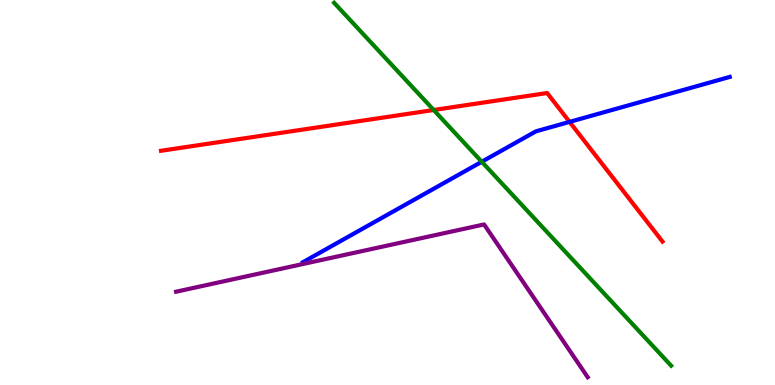[{'lines': ['blue', 'red'], 'intersections': [{'x': 7.35, 'y': 6.83}]}, {'lines': ['green', 'red'], 'intersections': [{'x': 5.6, 'y': 7.14}]}, {'lines': ['purple', 'red'], 'intersections': []}, {'lines': ['blue', 'green'], 'intersections': [{'x': 6.22, 'y': 5.8}]}, {'lines': ['blue', 'purple'], 'intersections': []}, {'lines': ['green', 'purple'], 'intersections': []}]